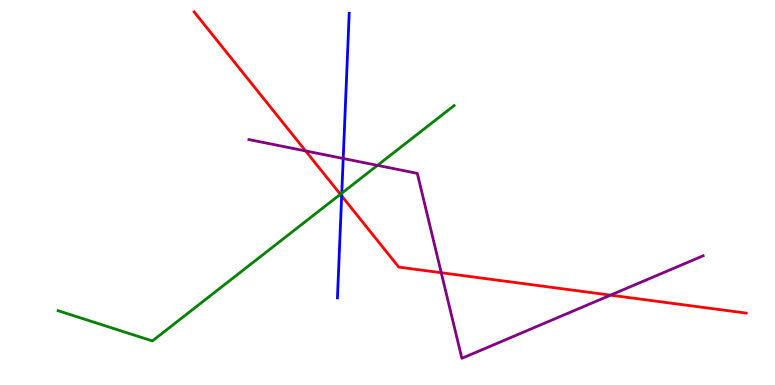[{'lines': ['blue', 'red'], 'intersections': [{'x': 4.41, 'y': 4.91}]}, {'lines': ['green', 'red'], 'intersections': [{'x': 4.39, 'y': 4.95}]}, {'lines': ['purple', 'red'], 'intersections': [{'x': 3.94, 'y': 6.08}, {'x': 5.69, 'y': 2.92}, {'x': 7.88, 'y': 2.33}]}, {'lines': ['blue', 'green'], 'intersections': [{'x': 4.41, 'y': 4.98}]}, {'lines': ['blue', 'purple'], 'intersections': [{'x': 4.43, 'y': 5.88}]}, {'lines': ['green', 'purple'], 'intersections': [{'x': 4.87, 'y': 5.7}]}]